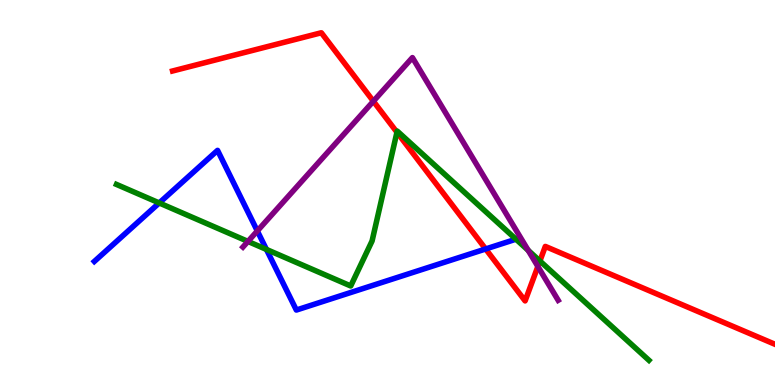[{'lines': ['blue', 'red'], 'intersections': [{'x': 6.27, 'y': 3.53}]}, {'lines': ['green', 'red'], 'intersections': [{'x': 5.12, 'y': 6.56}, {'x': 6.97, 'y': 3.22}]}, {'lines': ['purple', 'red'], 'intersections': [{'x': 4.82, 'y': 7.37}, {'x': 6.94, 'y': 3.08}]}, {'lines': ['blue', 'green'], 'intersections': [{'x': 2.05, 'y': 4.73}, {'x': 3.44, 'y': 3.52}, {'x': 6.66, 'y': 3.79}]}, {'lines': ['blue', 'purple'], 'intersections': [{'x': 3.32, 'y': 4.0}]}, {'lines': ['green', 'purple'], 'intersections': [{'x': 3.2, 'y': 3.73}, {'x': 6.82, 'y': 3.5}]}]